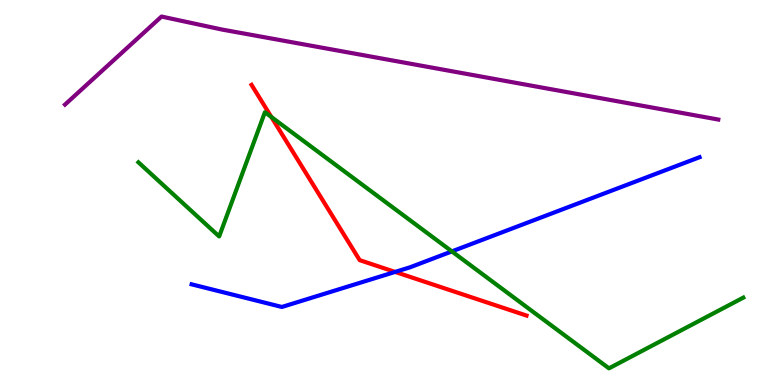[{'lines': ['blue', 'red'], 'intersections': [{'x': 5.1, 'y': 2.94}]}, {'lines': ['green', 'red'], 'intersections': [{'x': 3.5, 'y': 6.96}]}, {'lines': ['purple', 'red'], 'intersections': []}, {'lines': ['blue', 'green'], 'intersections': [{'x': 5.83, 'y': 3.47}]}, {'lines': ['blue', 'purple'], 'intersections': []}, {'lines': ['green', 'purple'], 'intersections': []}]